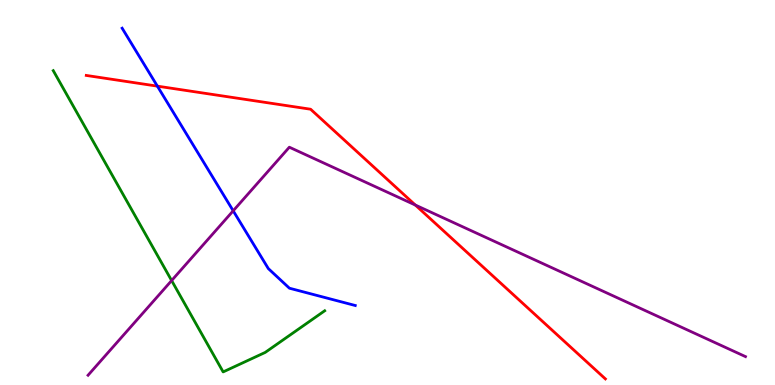[{'lines': ['blue', 'red'], 'intersections': [{'x': 2.03, 'y': 7.76}]}, {'lines': ['green', 'red'], 'intersections': []}, {'lines': ['purple', 'red'], 'intersections': [{'x': 5.36, 'y': 4.67}]}, {'lines': ['blue', 'green'], 'intersections': []}, {'lines': ['blue', 'purple'], 'intersections': [{'x': 3.01, 'y': 4.52}]}, {'lines': ['green', 'purple'], 'intersections': [{'x': 2.21, 'y': 2.71}]}]